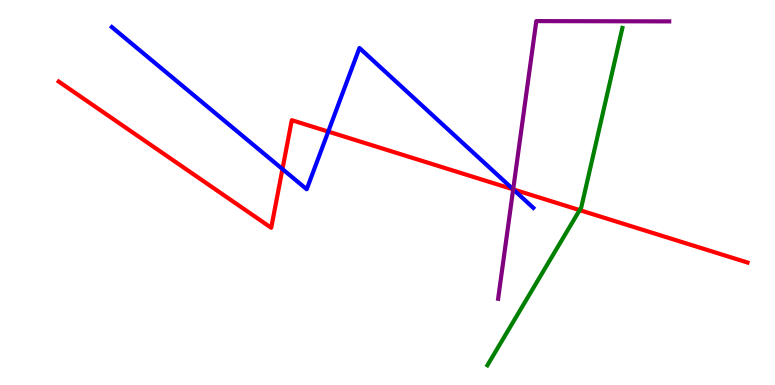[{'lines': ['blue', 'red'], 'intersections': [{'x': 3.64, 'y': 5.61}, {'x': 4.24, 'y': 6.58}, {'x': 6.62, 'y': 5.08}]}, {'lines': ['green', 'red'], 'intersections': [{'x': 7.48, 'y': 4.54}]}, {'lines': ['purple', 'red'], 'intersections': [{'x': 6.62, 'y': 5.08}]}, {'lines': ['blue', 'green'], 'intersections': []}, {'lines': ['blue', 'purple'], 'intersections': [{'x': 6.62, 'y': 5.08}]}, {'lines': ['green', 'purple'], 'intersections': []}]